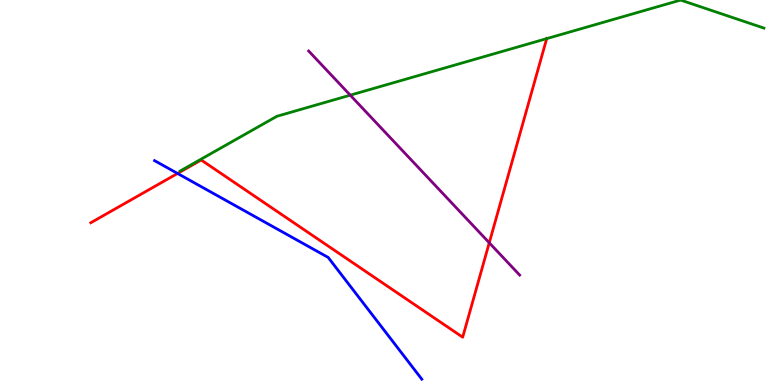[{'lines': ['blue', 'red'], 'intersections': [{'x': 2.29, 'y': 5.49}]}, {'lines': ['green', 'red'], 'intersections': [{'x': 7.05, 'y': 9.0}]}, {'lines': ['purple', 'red'], 'intersections': [{'x': 6.31, 'y': 3.69}]}, {'lines': ['blue', 'green'], 'intersections': []}, {'lines': ['blue', 'purple'], 'intersections': []}, {'lines': ['green', 'purple'], 'intersections': [{'x': 4.52, 'y': 7.53}]}]